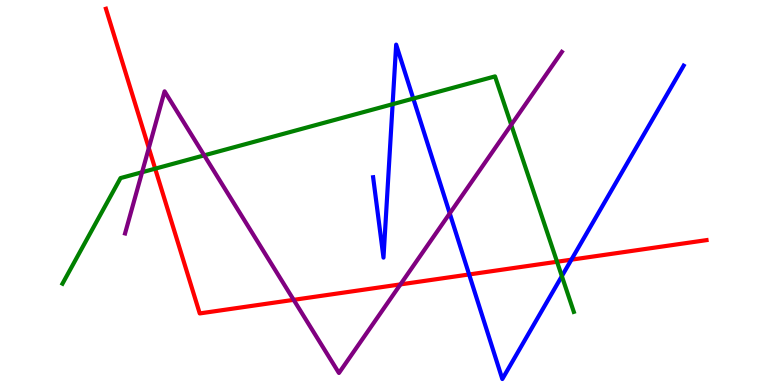[{'lines': ['blue', 'red'], 'intersections': [{'x': 6.05, 'y': 2.87}, {'x': 7.37, 'y': 3.26}]}, {'lines': ['green', 'red'], 'intersections': [{'x': 2.0, 'y': 5.62}, {'x': 7.19, 'y': 3.2}]}, {'lines': ['purple', 'red'], 'intersections': [{'x': 1.92, 'y': 6.15}, {'x': 3.79, 'y': 2.21}, {'x': 5.17, 'y': 2.61}]}, {'lines': ['blue', 'green'], 'intersections': [{'x': 5.07, 'y': 7.29}, {'x': 5.33, 'y': 7.44}, {'x': 7.25, 'y': 2.83}]}, {'lines': ['blue', 'purple'], 'intersections': [{'x': 5.8, 'y': 4.46}]}, {'lines': ['green', 'purple'], 'intersections': [{'x': 1.83, 'y': 5.53}, {'x': 2.64, 'y': 5.96}, {'x': 6.6, 'y': 6.76}]}]